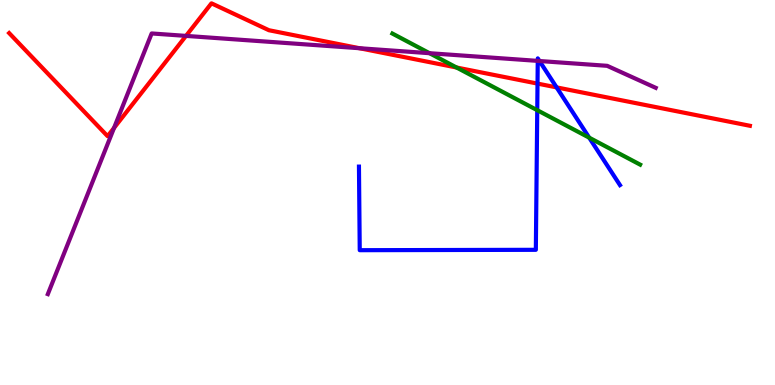[{'lines': ['blue', 'red'], 'intersections': [{'x': 6.94, 'y': 7.83}, {'x': 7.18, 'y': 7.73}]}, {'lines': ['green', 'red'], 'intersections': [{'x': 5.89, 'y': 8.25}]}, {'lines': ['purple', 'red'], 'intersections': [{'x': 1.47, 'y': 6.68}, {'x': 2.4, 'y': 9.07}, {'x': 4.64, 'y': 8.75}]}, {'lines': ['blue', 'green'], 'intersections': [{'x': 6.93, 'y': 7.14}, {'x': 7.6, 'y': 6.42}]}, {'lines': ['blue', 'purple'], 'intersections': [{'x': 6.94, 'y': 8.42}, {'x': 6.96, 'y': 8.42}]}, {'lines': ['green', 'purple'], 'intersections': [{'x': 5.54, 'y': 8.62}]}]